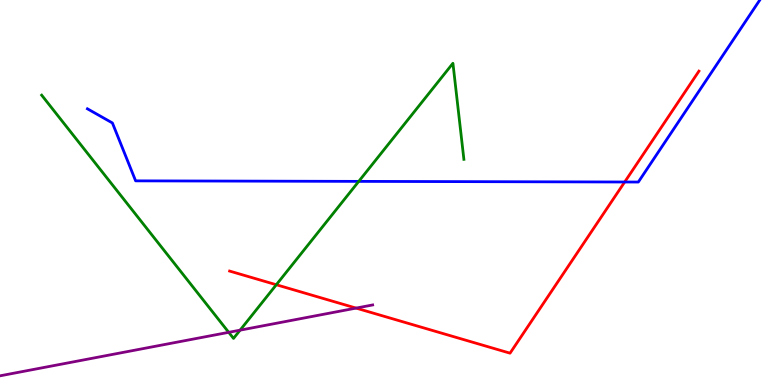[{'lines': ['blue', 'red'], 'intersections': [{'x': 8.06, 'y': 5.27}]}, {'lines': ['green', 'red'], 'intersections': [{'x': 3.57, 'y': 2.6}]}, {'lines': ['purple', 'red'], 'intersections': [{'x': 4.59, 'y': 2.0}]}, {'lines': ['blue', 'green'], 'intersections': [{'x': 4.63, 'y': 5.29}]}, {'lines': ['blue', 'purple'], 'intersections': []}, {'lines': ['green', 'purple'], 'intersections': [{'x': 2.95, 'y': 1.37}, {'x': 3.1, 'y': 1.42}]}]